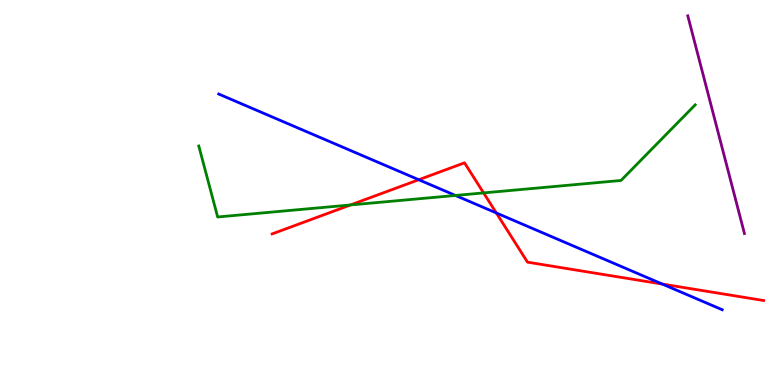[{'lines': ['blue', 'red'], 'intersections': [{'x': 5.4, 'y': 5.33}, {'x': 6.4, 'y': 4.47}, {'x': 8.55, 'y': 2.62}]}, {'lines': ['green', 'red'], 'intersections': [{'x': 4.52, 'y': 4.68}, {'x': 6.24, 'y': 4.99}]}, {'lines': ['purple', 'red'], 'intersections': []}, {'lines': ['blue', 'green'], 'intersections': [{'x': 5.88, 'y': 4.92}]}, {'lines': ['blue', 'purple'], 'intersections': []}, {'lines': ['green', 'purple'], 'intersections': []}]